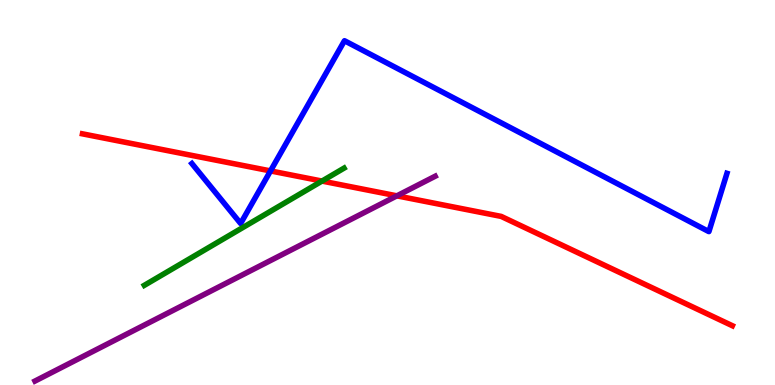[{'lines': ['blue', 'red'], 'intersections': [{'x': 3.49, 'y': 5.56}]}, {'lines': ['green', 'red'], 'intersections': [{'x': 4.15, 'y': 5.3}]}, {'lines': ['purple', 'red'], 'intersections': [{'x': 5.12, 'y': 4.91}]}, {'lines': ['blue', 'green'], 'intersections': []}, {'lines': ['blue', 'purple'], 'intersections': []}, {'lines': ['green', 'purple'], 'intersections': []}]